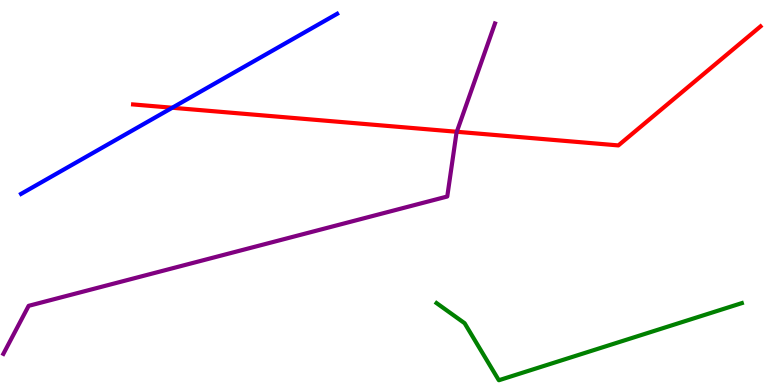[{'lines': ['blue', 'red'], 'intersections': [{'x': 2.22, 'y': 7.2}]}, {'lines': ['green', 'red'], 'intersections': []}, {'lines': ['purple', 'red'], 'intersections': [{'x': 5.89, 'y': 6.58}]}, {'lines': ['blue', 'green'], 'intersections': []}, {'lines': ['blue', 'purple'], 'intersections': []}, {'lines': ['green', 'purple'], 'intersections': []}]